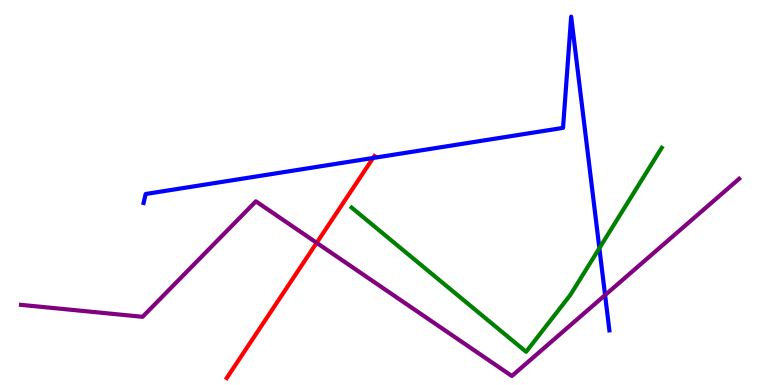[{'lines': ['blue', 'red'], 'intersections': [{'x': 4.81, 'y': 5.9}]}, {'lines': ['green', 'red'], 'intersections': []}, {'lines': ['purple', 'red'], 'intersections': [{'x': 4.09, 'y': 3.69}]}, {'lines': ['blue', 'green'], 'intersections': [{'x': 7.73, 'y': 3.55}]}, {'lines': ['blue', 'purple'], 'intersections': [{'x': 7.81, 'y': 2.34}]}, {'lines': ['green', 'purple'], 'intersections': []}]